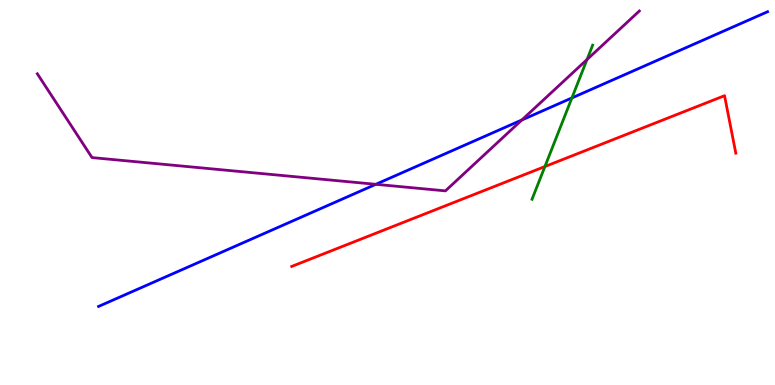[{'lines': ['blue', 'red'], 'intersections': []}, {'lines': ['green', 'red'], 'intersections': [{'x': 7.03, 'y': 5.67}]}, {'lines': ['purple', 'red'], 'intersections': []}, {'lines': ['blue', 'green'], 'intersections': [{'x': 7.38, 'y': 7.46}]}, {'lines': ['blue', 'purple'], 'intersections': [{'x': 4.85, 'y': 5.21}, {'x': 6.73, 'y': 6.88}]}, {'lines': ['green', 'purple'], 'intersections': [{'x': 7.57, 'y': 8.45}]}]